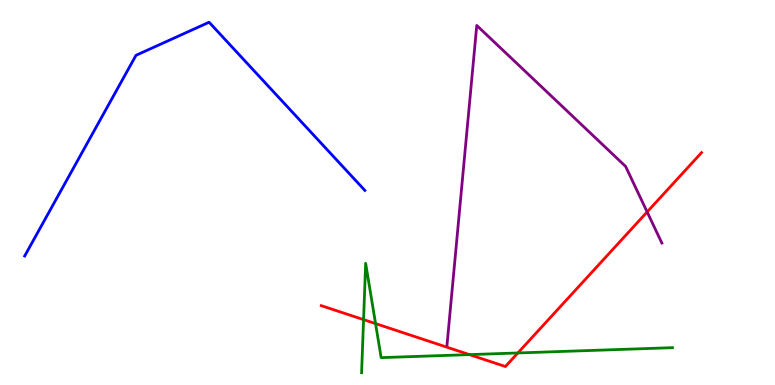[{'lines': ['blue', 'red'], 'intersections': []}, {'lines': ['green', 'red'], 'intersections': [{'x': 4.69, 'y': 1.7}, {'x': 4.85, 'y': 1.59}, {'x': 6.06, 'y': 0.789}, {'x': 6.68, 'y': 0.832}]}, {'lines': ['purple', 'red'], 'intersections': [{'x': 8.35, 'y': 4.49}]}, {'lines': ['blue', 'green'], 'intersections': []}, {'lines': ['blue', 'purple'], 'intersections': []}, {'lines': ['green', 'purple'], 'intersections': []}]